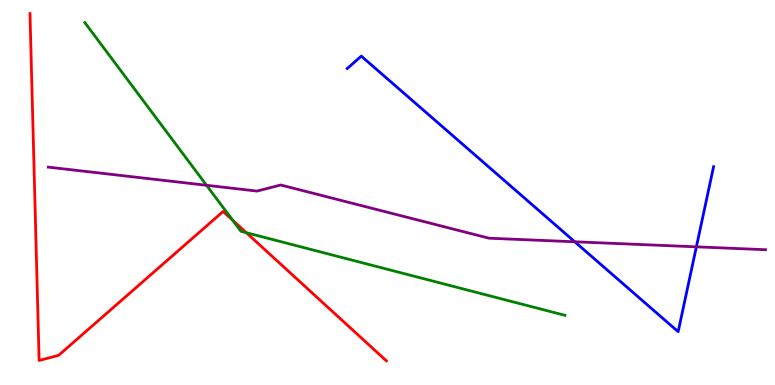[{'lines': ['blue', 'red'], 'intersections': []}, {'lines': ['green', 'red'], 'intersections': [{'x': 3.0, 'y': 4.28}, {'x': 3.18, 'y': 3.96}]}, {'lines': ['purple', 'red'], 'intersections': []}, {'lines': ['blue', 'green'], 'intersections': []}, {'lines': ['blue', 'purple'], 'intersections': [{'x': 7.42, 'y': 3.72}, {'x': 8.99, 'y': 3.59}]}, {'lines': ['green', 'purple'], 'intersections': [{'x': 2.66, 'y': 5.19}]}]